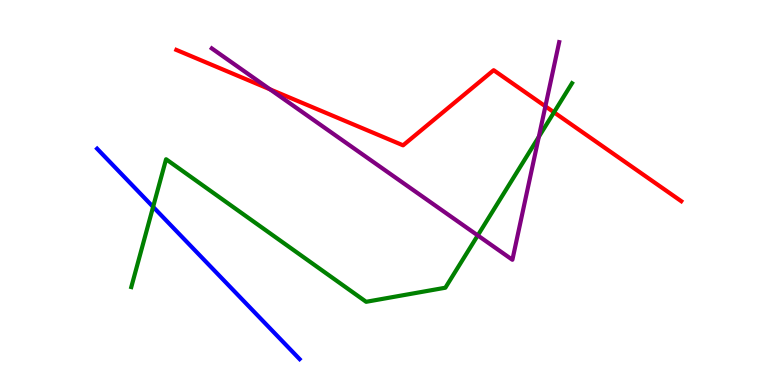[{'lines': ['blue', 'red'], 'intersections': []}, {'lines': ['green', 'red'], 'intersections': [{'x': 7.15, 'y': 7.08}]}, {'lines': ['purple', 'red'], 'intersections': [{'x': 3.48, 'y': 7.68}, {'x': 7.04, 'y': 7.24}]}, {'lines': ['blue', 'green'], 'intersections': [{'x': 1.98, 'y': 4.63}]}, {'lines': ['blue', 'purple'], 'intersections': []}, {'lines': ['green', 'purple'], 'intersections': [{'x': 6.16, 'y': 3.89}, {'x': 6.95, 'y': 6.45}]}]